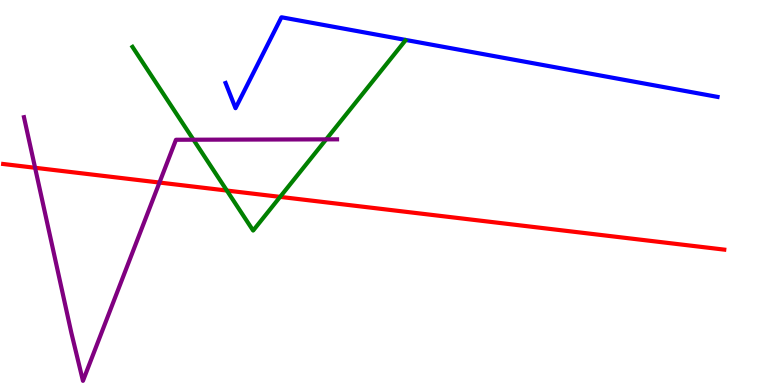[{'lines': ['blue', 'red'], 'intersections': []}, {'lines': ['green', 'red'], 'intersections': [{'x': 2.93, 'y': 5.05}, {'x': 3.61, 'y': 4.89}]}, {'lines': ['purple', 'red'], 'intersections': [{'x': 0.453, 'y': 5.64}, {'x': 2.06, 'y': 5.26}]}, {'lines': ['blue', 'green'], 'intersections': []}, {'lines': ['blue', 'purple'], 'intersections': []}, {'lines': ['green', 'purple'], 'intersections': [{'x': 2.5, 'y': 6.37}, {'x': 4.21, 'y': 6.38}]}]